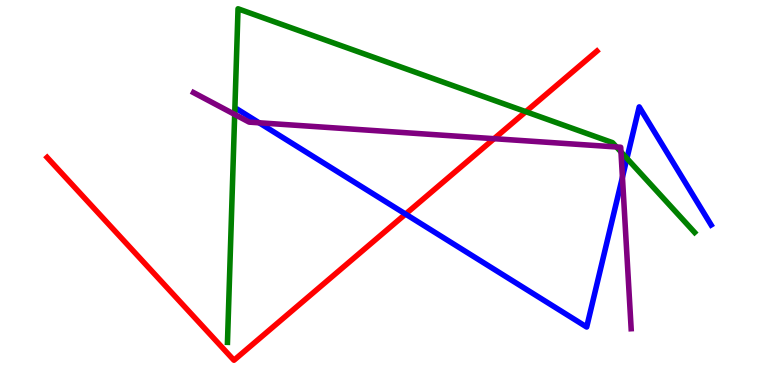[{'lines': ['blue', 'red'], 'intersections': [{'x': 5.23, 'y': 4.44}]}, {'lines': ['green', 'red'], 'intersections': [{'x': 6.78, 'y': 7.1}]}, {'lines': ['purple', 'red'], 'intersections': [{'x': 6.38, 'y': 6.4}]}, {'lines': ['blue', 'green'], 'intersections': [{'x': 8.09, 'y': 5.89}]}, {'lines': ['blue', 'purple'], 'intersections': [{'x': 3.34, 'y': 6.81}, {'x': 8.03, 'y': 5.4}]}, {'lines': ['green', 'purple'], 'intersections': [{'x': 3.03, 'y': 7.03}, {'x': 7.95, 'y': 6.18}, {'x': 8.01, 'y': 6.05}]}]